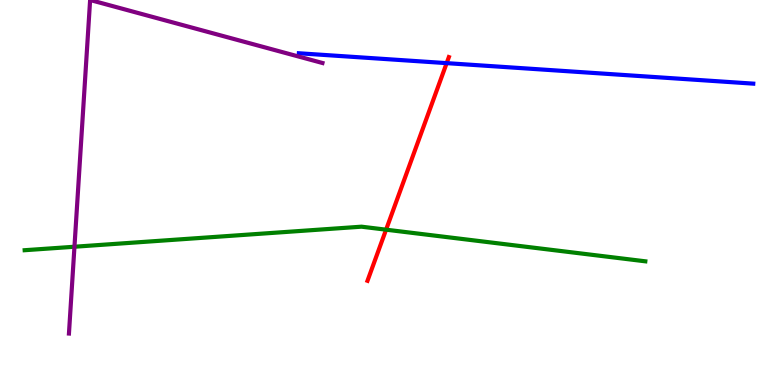[{'lines': ['blue', 'red'], 'intersections': [{'x': 5.76, 'y': 8.36}]}, {'lines': ['green', 'red'], 'intersections': [{'x': 4.98, 'y': 4.03}]}, {'lines': ['purple', 'red'], 'intersections': []}, {'lines': ['blue', 'green'], 'intersections': []}, {'lines': ['blue', 'purple'], 'intersections': []}, {'lines': ['green', 'purple'], 'intersections': [{'x': 0.961, 'y': 3.59}]}]